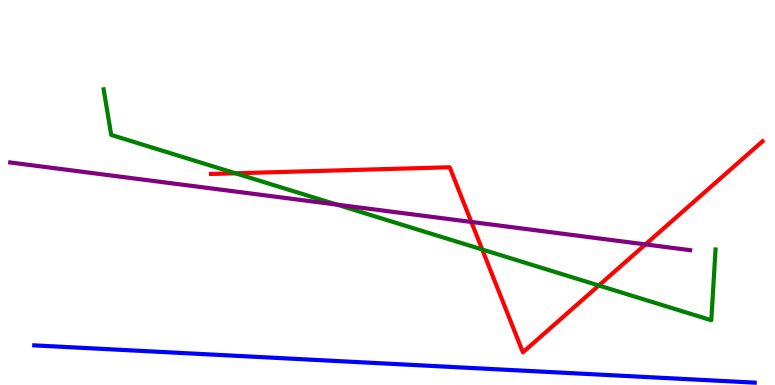[{'lines': ['blue', 'red'], 'intersections': []}, {'lines': ['green', 'red'], 'intersections': [{'x': 3.04, 'y': 5.5}, {'x': 6.22, 'y': 3.52}, {'x': 7.73, 'y': 2.58}]}, {'lines': ['purple', 'red'], 'intersections': [{'x': 6.08, 'y': 4.23}, {'x': 8.33, 'y': 3.65}]}, {'lines': ['blue', 'green'], 'intersections': []}, {'lines': ['blue', 'purple'], 'intersections': []}, {'lines': ['green', 'purple'], 'intersections': [{'x': 4.35, 'y': 4.69}]}]